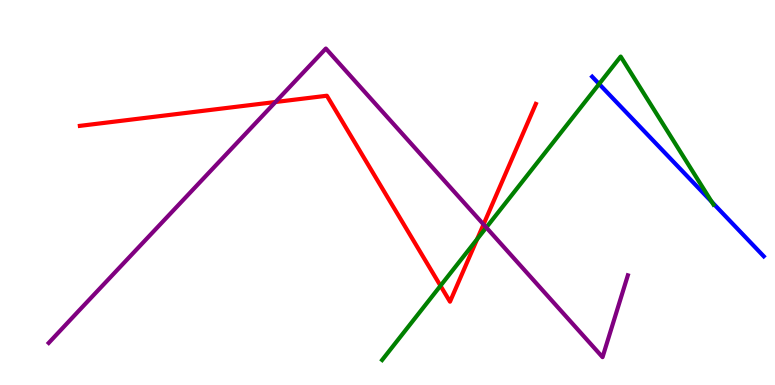[{'lines': ['blue', 'red'], 'intersections': []}, {'lines': ['green', 'red'], 'intersections': [{'x': 5.68, 'y': 2.58}, {'x': 6.16, 'y': 3.79}]}, {'lines': ['purple', 'red'], 'intersections': [{'x': 3.55, 'y': 7.35}, {'x': 6.24, 'y': 4.17}]}, {'lines': ['blue', 'green'], 'intersections': [{'x': 7.73, 'y': 7.82}, {'x': 9.18, 'y': 4.76}]}, {'lines': ['blue', 'purple'], 'intersections': []}, {'lines': ['green', 'purple'], 'intersections': [{'x': 6.27, 'y': 4.09}]}]